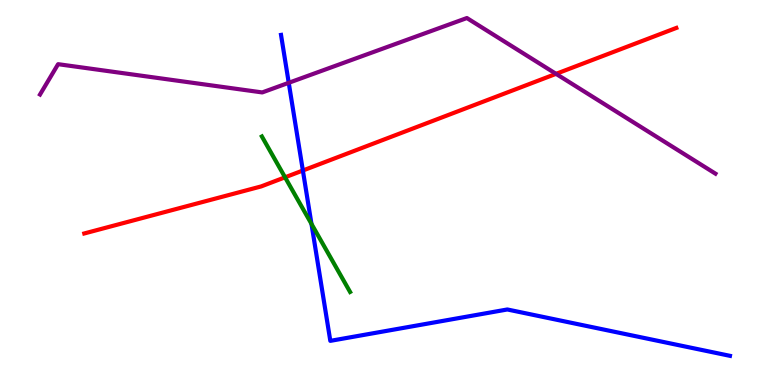[{'lines': ['blue', 'red'], 'intersections': [{'x': 3.91, 'y': 5.57}]}, {'lines': ['green', 'red'], 'intersections': [{'x': 3.68, 'y': 5.39}]}, {'lines': ['purple', 'red'], 'intersections': [{'x': 7.17, 'y': 8.08}]}, {'lines': ['blue', 'green'], 'intersections': [{'x': 4.02, 'y': 4.18}]}, {'lines': ['blue', 'purple'], 'intersections': [{'x': 3.73, 'y': 7.85}]}, {'lines': ['green', 'purple'], 'intersections': []}]